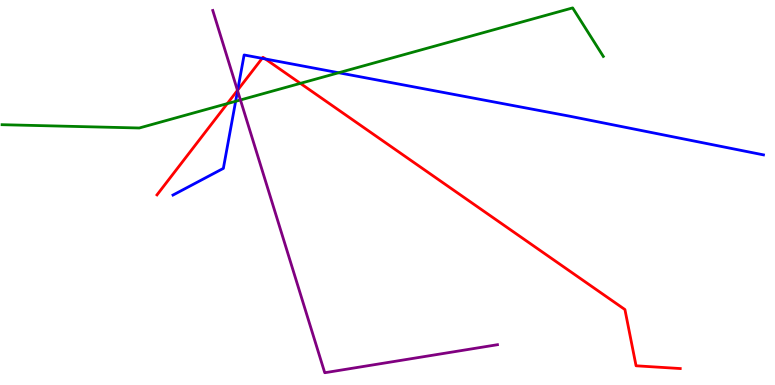[{'lines': ['blue', 'red'], 'intersections': [{'x': 3.07, 'y': 7.66}, {'x': 3.38, 'y': 8.48}, {'x': 3.42, 'y': 8.47}]}, {'lines': ['green', 'red'], 'intersections': [{'x': 2.93, 'y': 7.31}, {'x': 3.88, 'y': 7.83}]}, {'lines': ['purple', 'red'], 'intersections': [{'x': 3.06, 'y': 7.65}]}, {'lines': ['blue', 'green'], 'intersections': [{'x': 3.04, 'y': 7.37}, {'x': 4.37, 'y': 8.11}]}, {'lines': ['blue', 'purple'], 'intersections': [{'x': 3.07, 'y': 7.64}]}, {'lines': ['green', 'purple'], 'intersections': [{'x': 3.1, 'y': 7.4}]}]